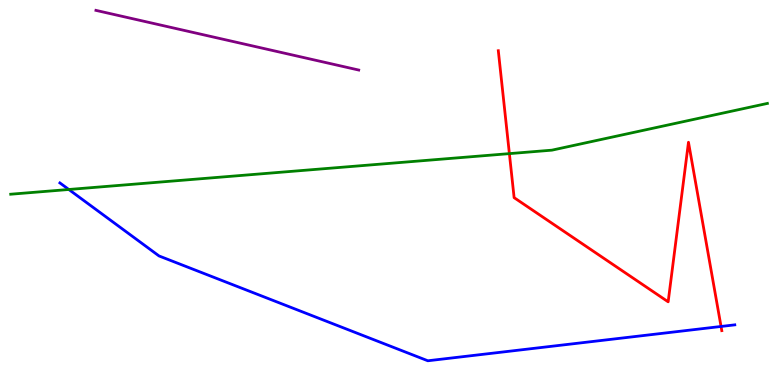[{'lines': ['blue', 'red'], 'intersections': [{'x': 9.3, 'y': 1.52}]}, {'lines': ['green', 'red'], 'intersections': [{'x': 6.57, 'y': 6.01}]}, {'lines': ['purple', 'red'], 'intersections': []}, {'lines': ['blue', 'green'], 'intersections': [{'x': 0.888, 'y': 5.08}]}, {'lines': ['blue', 'purple'], 'intersections': []}, {'lines': ['green', 'purple'], 'intersections': []}]